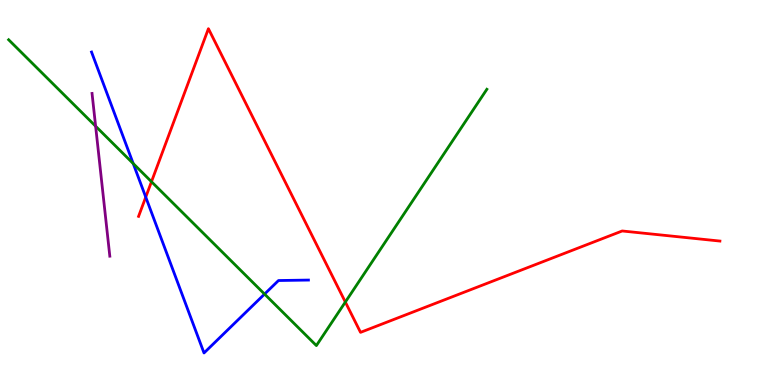[{'lines': ['blue', 'red'], 'intersections': [{'x': 1.88, 'y': 4.88}]}, {'lines': ['green', 'red'], 'intersections': [{'x': 1.95, 'y': 5.28}, {'x': 4.46, 'y': 2.15}]}, {'lines': ['purple', 'red'], 'intersections': []}, {'lines': ['blue', 'green'], 'intersections': [{'x': 1.72, 'y': 5.75}, {'x': 3.41, 'y': 2.36}]}, {'lines': ['blue', 'purple'], 'intersections': []}, {'lines': ['green', 'purple'], 'intersections': [{'x': 1.23, 'y': 6.72}]}]